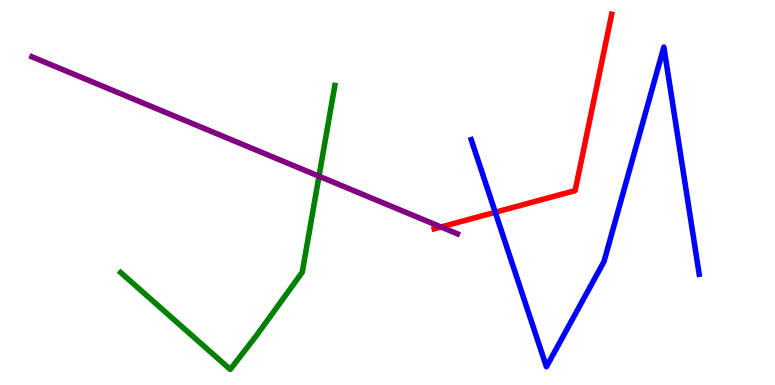[{'lines': ['blue', 'red'], 'intersections': [{'x': 6.39, 'y': 4.49}]}, {'lines': ['green', 'red'], 'intersections': []}, {'lines': ['purple', 'red'], 'intersections': [{'x': 5.69, 'y': 4.1}]}, {'lines': ['blue', 'green'], 'intersections': []}, {'lines': ['blue', 'purple'], 'intersections': []}, {'lines': ['green', 'purple'], 'intersections': [{'x': 4.12, 'y': 5.42}]}]